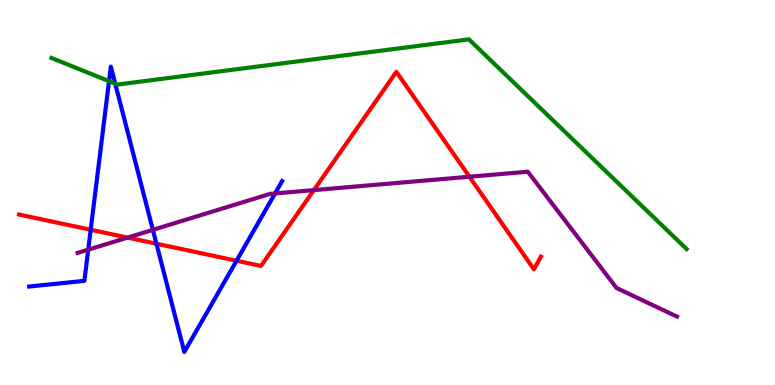[{'lines': ['blue', 'red'], 'intersections': [{'x': 1.17, 'y': 4.03}, {'x': 2.02, 'y': 3.67}, {'x': 3.05, 'y': 3.23}]}, {'lines': ['green', 'red'], 'intersections': []}, {'lines': ['purple', 'red'], 'intersections': [{'x': 1.65, 'y': 3.83}, {'x': 4.05, 'y': 5.06}, {'x': 6.06, 'y': 5.41}]}, {'lines': ['blue', 'green'], 'intersections': [{'x': 1.41, 'y': 7.89}, {'x': 1.49, 'y': 7.83}]}, {'lines': ['blue', 'purple'], 'intersections': [{'x': 1.14, 'y': 3.52}, {'x': 1.97, 'y': 4.03}, {'x': 3.55, 'y': 4.98}]}, {'lines': ['green', 'purple'], 'intersections': []}]